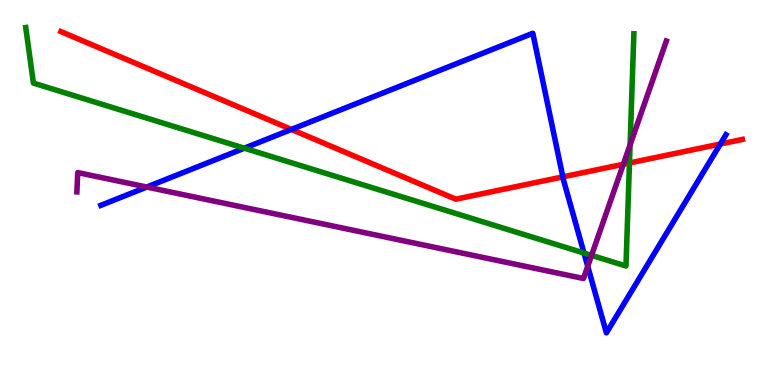[{'lines': ['blue', 'red'], 'intersections': [{'x': 3.76, 'y': 6.64}, {'x': 7.26, 'y': 5.41}, {'x': 9.29, 'y': 6.26}]}, {'lines': ['green', 'red'], 'intersections': [{'x': 8.12, 'y': 5.77}]}, {'lines': ['purple', 'red'], 'intersections': [{'x': 8.04, 'y': 5.73}]}, {'lines': ['blue', 'green'], 'intersections': [{'x': 3.15, 'y': 6.15}, {'x': 7.54, 'y': 3.43}]}, {'lines': ['blue', 'purple'], 'intersections': [{'x': 1.89, 'y': 5.14}, {'x': 7.58, 'y': 3.08}]}, {'lines': ['green', 'purple'], 'intersections': [{'x': 7.63, 'y': 3.37}, {'x': 8.13, 'y': 6.24}]}]